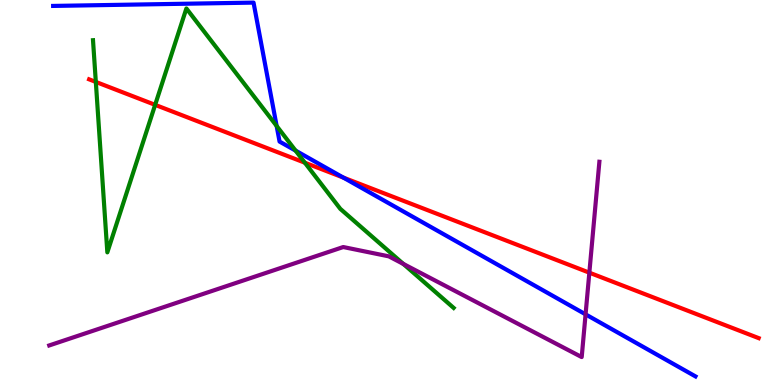[{'lines': ['blue', 'red'], 'intersections': [{'x': 4.43, 'y': 5.39}]}, {'lines': ['green', 'red'], 'intersections': [{'x': 1.24, 'y': 7.87}, {'x': 2.0, 'y': 7.28}, {'x': 3.93, 'y': 5.77}]}, {'lines': ['purple', 'red'], 'intersections': [{'x': 7.6, 'y': 2.92}]}, {'lines': ['blue', 'green'], 'intersections': [{'x': 3.57, 'y': 6.73}, {'x': 3.81, 'y': 6.09}]}, {'lines': ['blue', 'purple'], 'intersections': [{'x': 7.56, 'y': 1.84}]}, {'lines': ['green', 'purple'], 'intersections': [{'x': 5.2, 'y': 3.14}]}]